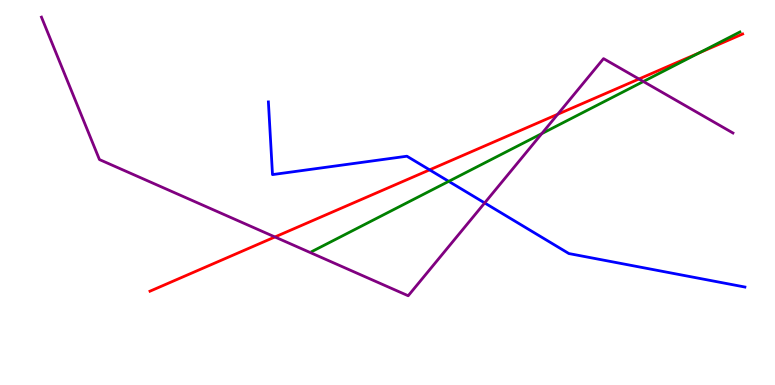[{'lines': ['blue', 'red'], 'intersections': [{'x': 5.54, 'y': 5.59}]}, {'lines': ['green', 'red'], 'intersections': [{'x': 9.02, 'y': 8.63}]}, {'lines': ['purple', 'red'], 'intersections': [{'x': 3.55, 'y': 3.84}, {'x': 7.2, 'y': 7.03}, {'x': 8.24, 'y': 7.95}]}, {'lines': ['blue', 'green'], 'intersections': [{'x': 5.79, 'y': 5.29}]}, {'lines': ['blue', 'purple'], 'intersections': [{'x': 6.25, 'y': 4.73}]}, {'lines': ['green', 'purple'], 'intersections': [{'x': 6.99, 'y': 6.53}, {'x': 8.3, 'y': 7.88}]}]